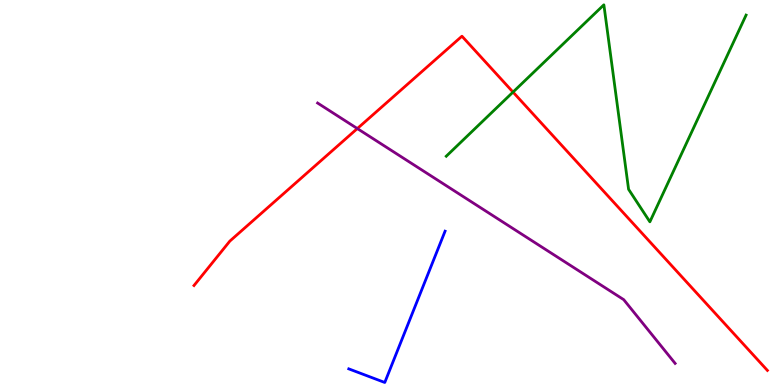[{'lines': ['blue', 'red'], 'intersections': []}, {'lines': ['green', 'red'], 'intersections': [{'x': 6.62, 'y': 7.61}]}, {'lines': ['purple', 'red'], 'intersections': [{'x': 4.61, 'y': 6.66}]}, {'lines': ['blue', 'green'], 'intersections': []}, {'lines': ['blue', 'purple'], 'intersections': []}, {'lines': ['green', 'purple'], 'intersections': []}]